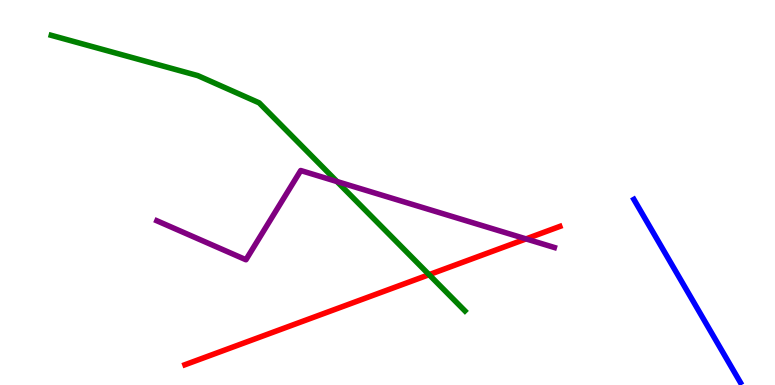[{'lines': ['blue', 'red'], 'intersections': []}, {'lines': ['green', 'red'], 'intersections': [{'x': 5.54, 'y': 2.87}]}, {'lines': ['purple', 'red'], 'intersections': [{'x': 6.79, 'y': 3.79}]}, {'lines': ['blue', 'green'], 'intersections': []}, {'lines': ['blue', 'purple'], 'intersections': []}, {'lines': ['green', 'purple'], 'intersections': [{'x': 4.35, 'y': 5.28}]}]